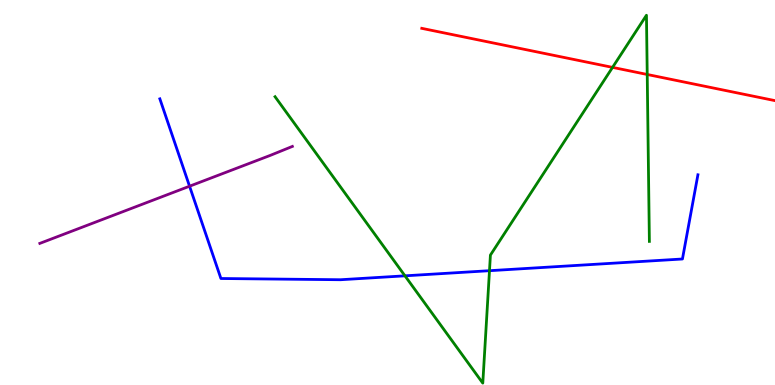[{'lines': ['blue', 'red'], 'intersections': []}, {'lines': ['green', 'red'], 'intersections': [{'x': 7.9, 'y': 8.25}, {'x': 8.35, 'y': 8.07}]}, {'lines': ['purple', 'red'], 'intersections': []}, {'lines': ['blue', 'green'], 'intersections': [{'x': 5.23, 'y': 2.84}, {'x': 6.32, 'y': 2.97}]}, {'lines': ['blue', 'purple'], 'intersections': [{'x': 2.45, 'y': 5.16}]}, {'lines': ['green', 'purple'], 'intersections': []}]